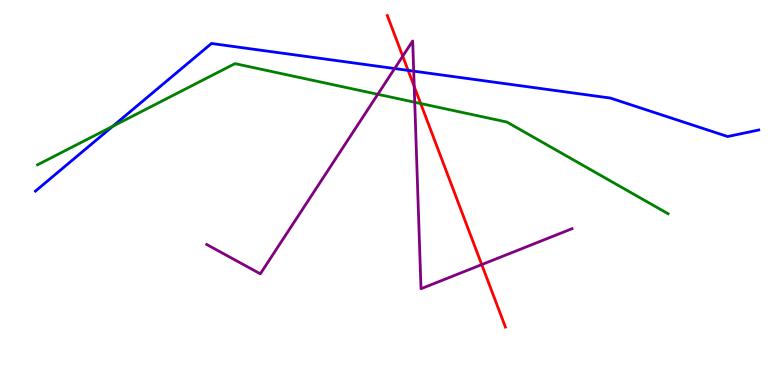[{'lines': ['blue', 'red'], 'intersections': [{'x': 5.27, 'y': 8.17}]}, {'lines': ['green', 'red'], 'intersections': [{'x': 5.43, 'y': 7.31}]}, {'lines': ['purple', 'red'], 'intersections': [{'x': 5.2, 'y': 8.54}, {'x': 5.34, 'y': 7.75}, {'x': 6.22, 'y': 3.13}]}, {'lines': ['blue', 'green'], 'intersections': [{'x': 1.46, 'y': 6.72}]}, {'lines': ['blue', 'purple'], 'intersections': [{'x': 5.09, 'y': 8.22}, {'x': 5.34, 'y': 8.15}]}, {'lines': ['green', 'purple'], 'intersections': [{'x': 4.87, 'y': 7.55}, {'x': 5.35, 'y': 7.34}]}]